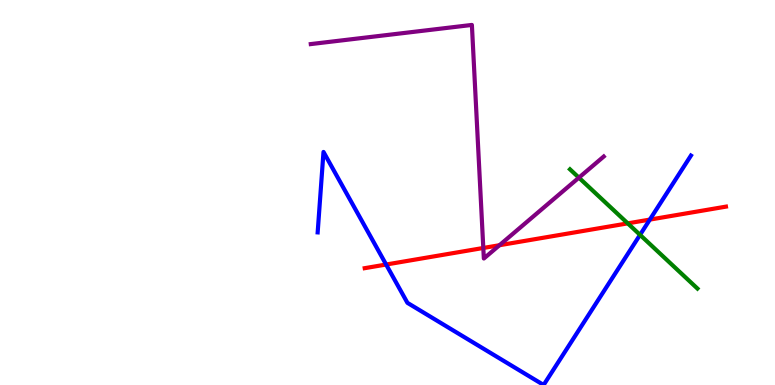[{'lines': ['blue', 'red'], 'intersections': [{'x': 4.98, 'y': 3.13}, {'x': 8.38, 'y': 4.3}]}, {'lines': ['green', 'red'], 'intersections': [{'x': 8.1, 'y': 4.2}]}, {'lines': ['purple', 'red'], 'intersections': [{'x': 6.24, 'y': 3.56}, {'x': 6.44, 'y': 3.63}]}, {'lines': ['blue', 'green'], 'intersections': [{'x': 8.26, 'y': 3.9}]}, {'lines': ['blue', 'purple'], 'intersections': []}, {'lines': ['green', 'purple'], 'intersections': [{'x': 7.47, 'y': 5.39}]}]